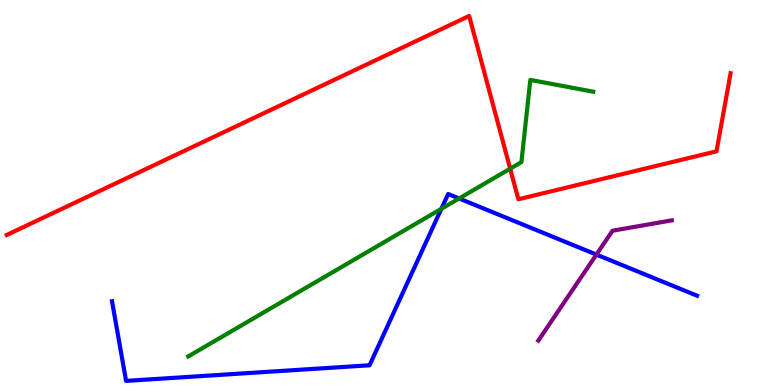[{'lines': ['blue', 'red'], 'intersections': []}, {'lines': ['green', 'red'], 'intersections': [{'x': 6.58, 'y': 5.62}]}, {'lines': ['purple', 'red'], 'intersections': []}, {'lines': ['blue', 'green'], 'intersections': [{'x': 5.69, 'y': 4.58}, {'x': 5.92, 'y': 4.84}]}, {'lines': ['blue', 'purple'], 'intersections': [{'x': 7.7, 'y': 3.39}]}, {'lines': ['green', 'purple'], 'intersections': []}]